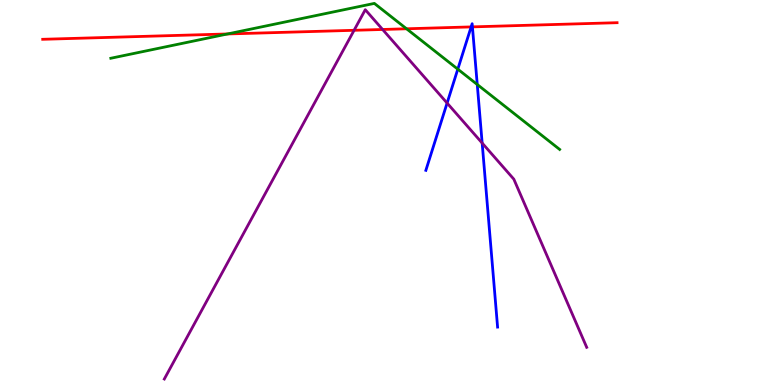[{'lines': ['blue', 'red'], 'intersections': [{'x': 6.08, 'y': 9.3}, {'x': 6.1, 'y': 9.3}]}, {'lines': ['green', 'red'], 'intersections': [{'x': 2.94, 'y': 9.12}, {'x': 5.25, 'y': 9.25}]}, {'lines': ['purple', 'red'], 'intersections': [{'x': 4.57, 'y': 9.21}, {'x': 4.94, 'y': 9.23}]}, {'lines': ['blue', 'green'], 'intersections': [{'x': 5.91, 'y': 8.2}, {'x': 6.16, 'y': 7.81}]}, {'lines': ['blue', 'purple'], 'intersections': [{'x': 5.77, 'y': 7.32}, {'x': 6.22, 'y': 6.28}]}, {'lines': ['green', 'purple'], 'intersections': []}]